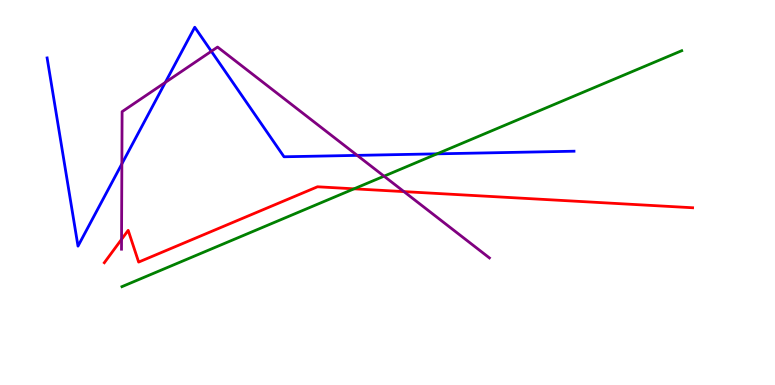[{'lines': ['blue', 'red'], 'intersections': []}, {'lines': ['green', 'red'], 'intersections': [{'x': 4.57, 'y': 5.1}]}, {'lines': ['purple', 'red'], 'intersections': [{'x': 1.57, 'y': 3.78}, {'x': 5.21, 'y': 5.02}]}, {'lines': ['blue', 'green'], 'intersections': [{'x': 5.64, 'y': 6.0}]}, {'lines': ['blue', 'purple'], 'intersections': [{'x': 1.57, 'y': 5.74}, {'x': 2.13, 'y': 7.86}, {'x': 2.73, 'y': 8.67}, {'x': 4.61, 'y': 5.96}]}, {'lines': ['green', 'purple'], 'intersections': [{'x': 4.96, 'y': 5.42}]}]